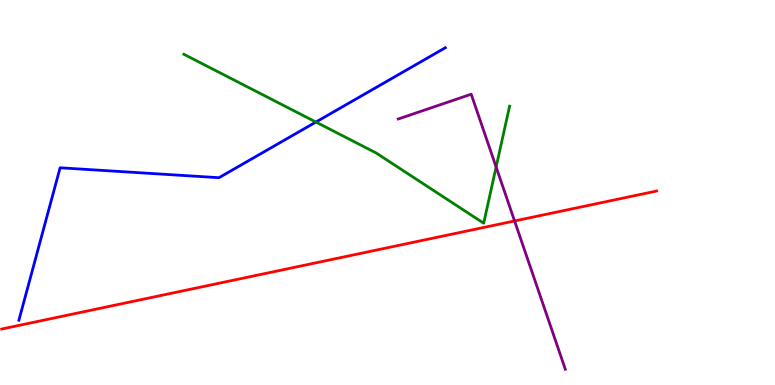[{'lines': ['blue', 'red'], 'intersections': []}, {'lines': ['green', 'red'], 'intersections': []}, {'lines': ['purple', 'red'], 'intersections': [{'x': 6.64, 'y': 4.26}]}, {'lines': ['blue', 'green'], 'intersections': [{'x': 4.08, 'y': 6.83}]}, {'lines': ['blue', 'purple'], 'intersections': []}, {'lines': ['green', 'purple'], 'intersections': [{'x': 6.4, 'y': 5.66}]}]